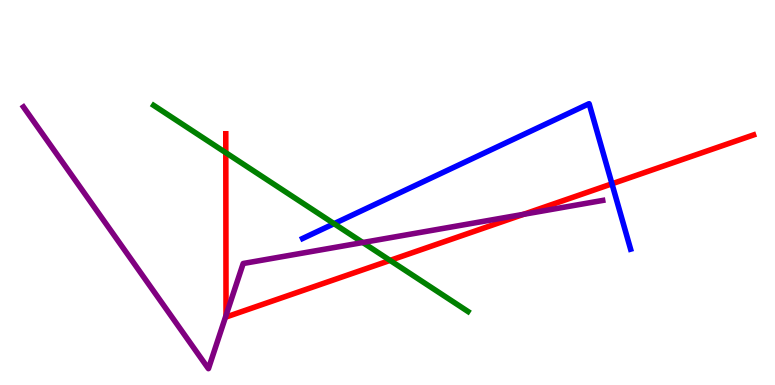[{'lines': ['blue', 'red'], 'intersections': [{'x': 7.9, 'y': 5.23}]}, {'lines': ['green', 'red'], 'intersections': [{'x': 2.91, 'y': 6.03}, {'x': 5.03, 'y': 3.24}]}, {'lines': ['purple', 'red'], 'intersections': [{'x': 2.92, 'y': 1.81}, {'x': 6.76, 'y': 4.43}]}, {'lines': ['blue', 'green'], 'intersections': [{'x': 4.31, 'y': 4.19}]}, {'lines': ['blue', 'purple'], 'intersections': []}, {'lines': ['green', 'purple'], 'intersections': [{'x': 4.68, 'y': 3.7}]}]